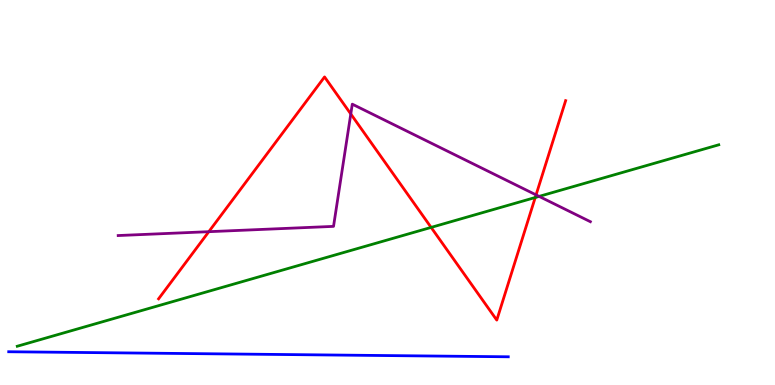[{'lines': ['blue', 'red'], 'intersections': []}, {'lines': ['green', 'red'], 'intersections': [{'x': 5.56, 'y': 4.09}, {'x': 6.91, 'y': 4.87}]}, {'lines': ['purple', 'red'], 'intersections': [{'x': 2.69, 'y': 3.98}, {'x': 4.53, 'y': 7.04}, {'x': 6.92, 'y': 4.94}]}, {'lines': ['blue', 'green'], 'intersections': []}, {'lines': ['blue', 'purple'], 'intersections': []}, {'lines': ['green', 'purple'], 'intersections': [{'x': 6.96, 'y': 4.9}]}]